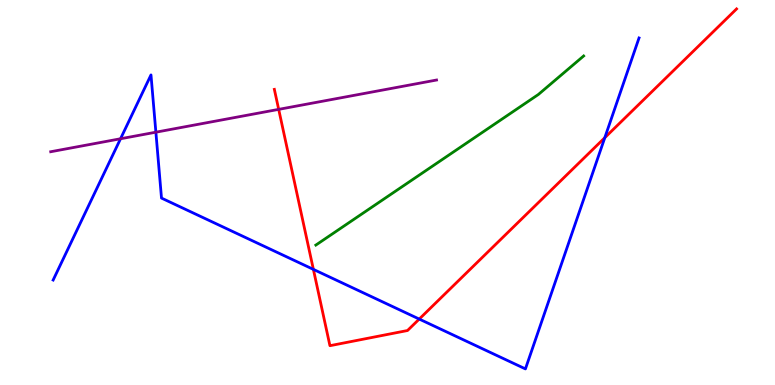[{'lines': ['blue', 'red'], 'intersections': [{'x': 4.04, 'y': 3.0}, {'x': 5.41, 'y': 1.71}, {'x': 7.8, 'y': 6.42}]}, {'lines': ['green', 'red'], 'intersections': []}, {'lines': ['purple', 'red'], 'intersections': [{'x': 3.6, 'y': 7.16}]}, {'lines': ['blue', 'green'], 'intersections': []}, {'lines': ['blue', 'purple'], 'intersections': [{'x': 1.56, 'y': 6.4}, {'x': 2.01, 'y': 6.57}]}, {'lines': ['green', 'purple'], 'intersections': []}]